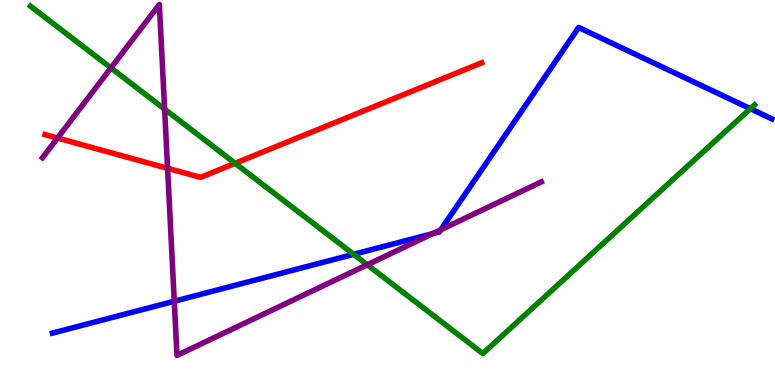[{'lines': ['blue', 'red'], 'intersections': []}, {'lines': ['green', 'red'], 'intersections': [{'x': 3.03, 'y': 5.76}]}, {'lines': ['purple', 'red'], 'intersections': [{'x': 0.742, 'y': 6.41}, {'x': 2.16, 'y': 5.63}]}, {'lines': ['blue', 'green'], 'intersections': [{'x': 4.56, 'y': 3.39}, {'x': 9.68, 'y': 7.18}]}, {'lines': ['blue', 'purple'], 'intersections': [{'x': 2.25, 'y': 2.18}, {'x': 5.58, 'y': 3.93}, {'x': 5.69, 'y': 4.03}]}, {'lines': ['green', 'purple'], 'intersections': [{'x': 1.43, 'y': 8.24}, {'x': 2.12, 'y': 7.17}, {'x': 4.74, 'y': 3.12}]}]